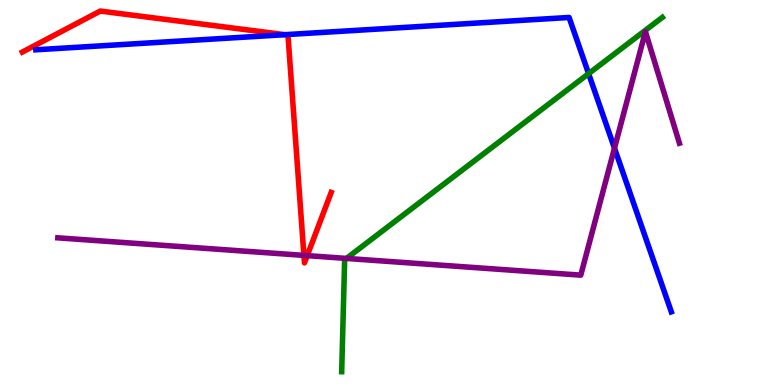[{'lines': ['blue', 'red'], 'intersections': [{'x': 3.68, 'y': 9.1}]}, {'lines': ['green', 'red'], 'intersections': []}, {'lines': ['purple', 'red'], 'intersections': [{'x': 3.92, 'y': 3.37}, {'x': 3.96, 'y': 3.36}]}, {'lines': ['blue', 'green'], 'intersections': [{'x': 7.59, 'y': 8.09}]}, {'lines': ['blue', 'purple'], 'intersections': [{'x': 7.93, 'y': 6.15}]}, {'lines': ['green', 'purple'], 'intersections': [{'x': 4.47, 'y': 3.29}]}]